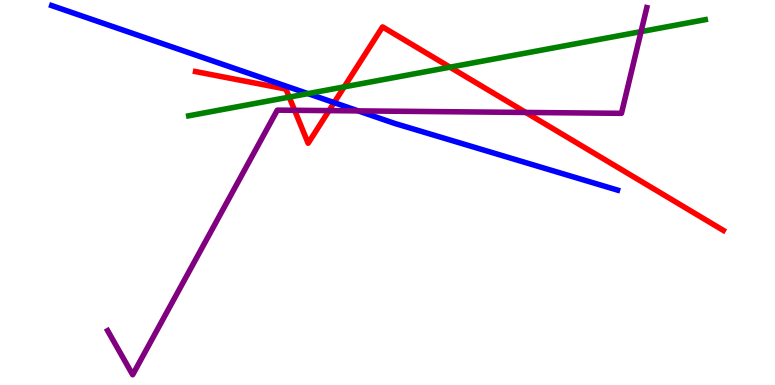[{'lines': ['blue', 'red'], 'intersections': [{'x': 4.31, 'y': 7.33}]}, {'lines': ['green', 'red'], 'intersections': [{'x': 3.73, 'y': 7.48}, {'x': 4.44, 'y': 7.74}, {'x': 5.81, 'y': 8.26}]}, {'lines': ['purple', 'red'], 'intersections': [{'x': 3.8, 'y': 7.14}, {'x': 4.25, 'y': 7.13}, {'x': 6.78, 'y': 7.08}]}, {'lines': ['blue', 'green'], 'intersections': [{'x': 3.97, 'y': 7.57}]}, {'lines': ['blue', 'purple'], 'intersections': [{'x': 4.62, 'y': 7.12}]}, {'lines': ['green', 'purple'], 'intersections': [{'x': 8.27, 'y': 9.18}]}]